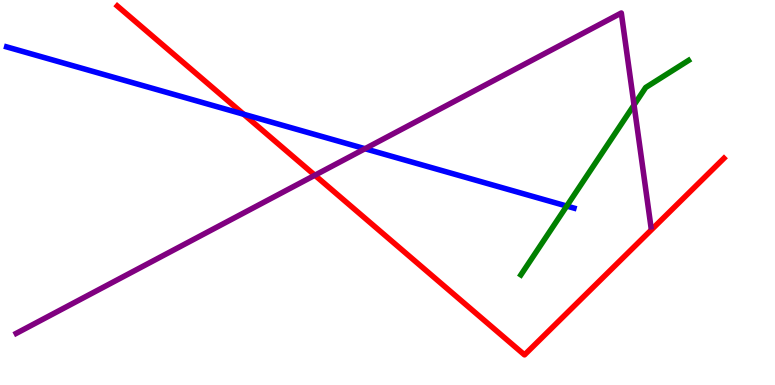[{'lines': ['blue', 'red'], 'intersections': [{'x': 3.14, 'y': 7.03}]}, {'lines': ['green', 'red'], 'intersections': []}, {'lines': ['purple', 'red'], 'intersections': [{'x': 4.06, 'y': 5.45}]}, {'lines': ['blue', 'green'], 'intersections': [{'x': 7.31, 'y': 4.65}]}, {'lines': ['blue', 'purple'], 'intersections': [{'x': 4.71, 'y': 6.14}]}, {'lines': ['green', 'purple'], 'intersections': [{'x': 8.18, 'y': 7.27}]}]